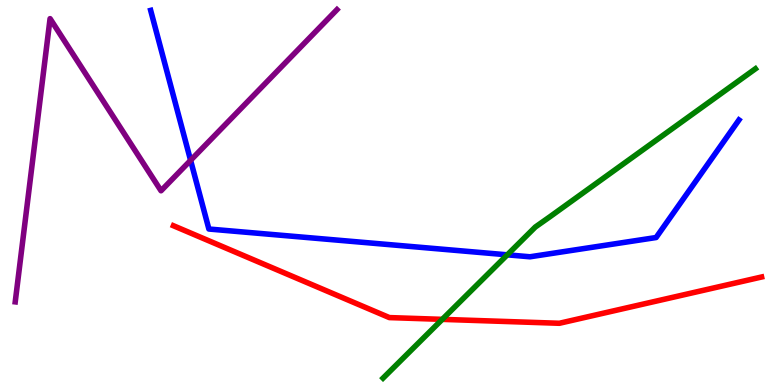[{'lines': ['blue', 'red'], 'intersections': []}, {'lines': ['green', 'red'], 'intersections': [{'x': 5.71, 'y': 1.7}]}, {'lines': ['purple', 'red'], 'intersections': []}, {'lines': ['blue', 'green'], 'intersections': [{'x': 6.55, 'y': 3.38}]}, {'lines': ['blue', 'purple'], 'intersections': [{'x': 2.46, 'y': 5.84}]}, {'lines': ['green', 'purple'], 'intersections': []}]